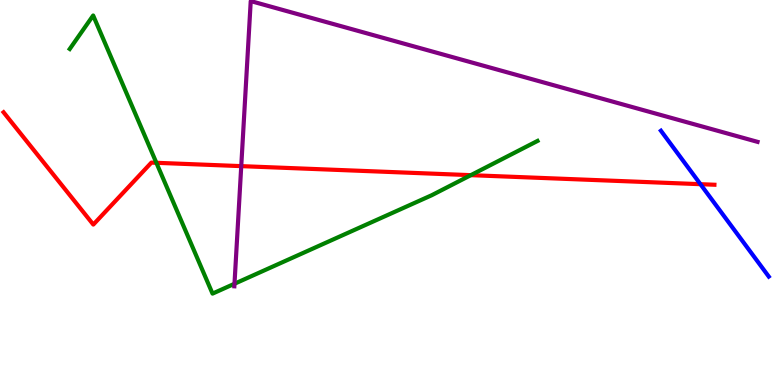[{'lines': ['blue', 'red'], 'intersections': [{'x': 9.04, 'y': 5.22}]}, {'lines': ['green', 'red'], 'intersections': [{'x': 2.02, 'y': 5.77}, {'x': 6.08, 'y': 5.45}]}, {'lines': ['purple', 'red'], 'intersections': [{'x': 3.11, 'y': 5.68}]}, {'lines': ['blue', 'green'], 'intersections': []}, {'lines': ['blue', 'purple'], 'intersections': []}, {'lines': ['green', 'purple'], 'intersections': [{'x': 3.03, 'y': 2.63}]}]